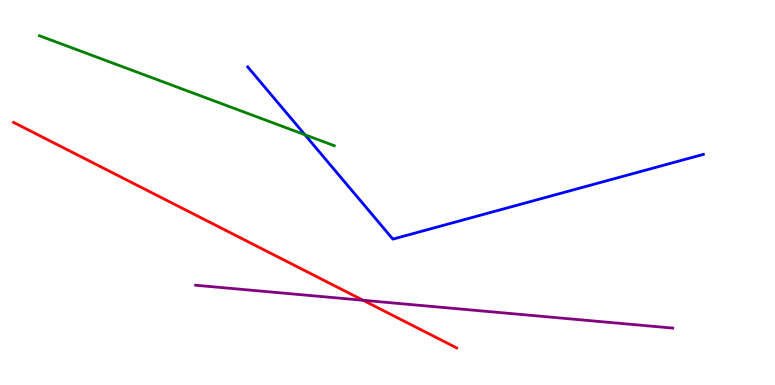[{'lines': ['blue', 'red'], 'intersections': []}, {'lines': ['green', 'red'], 'intersections': []}, {'lines': ['purple', 'red'], 'intersections': [{'x': 4.68, 'y': 2.2}]}, {'lines': ['blue', 'green'], 'intersections': [{'x': 3.93, 'y': 6.5}]}, {'lines': ['blue', 'purple'], 'intersections': []}, {'lines': ['green', 'purple'], 'intersections': []}]